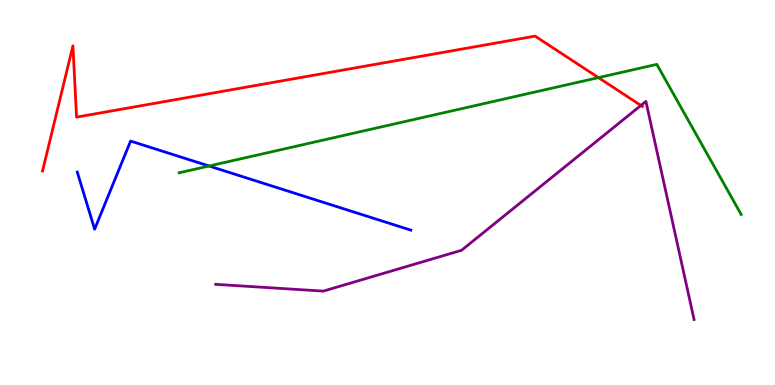[{'lines': ['blue', 'red'], 'intersections': []}, {'lines': ['green', 'red'], 'intersections': [{'x': 7.72, 'y': 7.98}]}, {'lines': ['purple', 'red'], 'intersections': [{'x': 8.27, 'y': 7.26}]}, {'lines': ['blue', 'green'], 'intersections': [{'x': 2.7, 'y': 5.69}]}, {'lines': ['blue', 'purple'], 'intersections': []}, {'lines': ['green', 'purple'], 'intersections': []}]